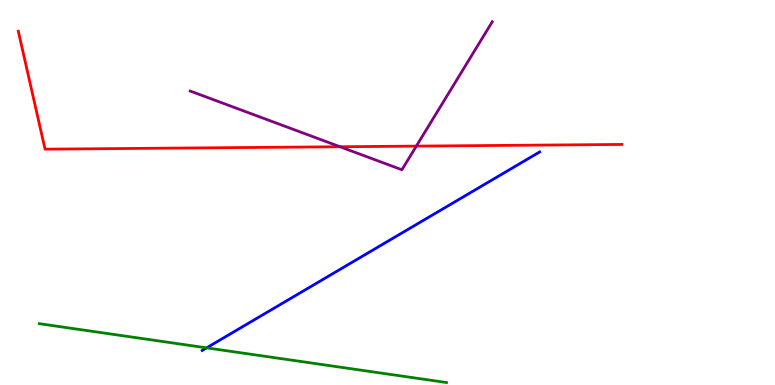[{'lines': ['blue', 'red'], 'intersections': []}, {'lines': ['green', 'red'], 'intersections': []}, {'lines': ['purple', 'red'], 'intersections': [{'x': 4.39, 'y': 6.19}, {'x': 5.37, 'y': 6.2}]}, {'lines': ['blue', 'green'], 'intersections': [{'x': 2.67, 'y': 0.965}]}, {'lines': ['blue', 'purple'], 'intersections': []}, {'lines': ['green', 'purple'], 'intersections': []}]